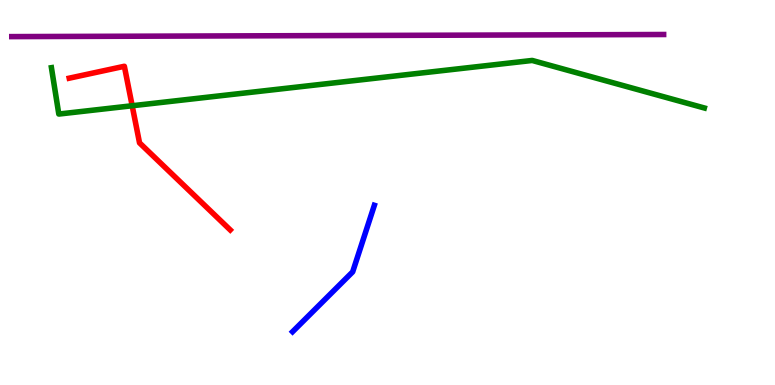[{'lines': ['blue', 'red'], 'intersections': []}, {'lines': ['green', 'red'], 'intersections': [{'x': 1.71, 'y': 7.25}]}, {'lines': ['purple', 'red'], 'intersections': []}, {'lines': ['blue', 'green'], 'intersections': []}, {'lines': ['blue', 'purple'], 'intersections': []}, {'lines': ['green', 'purple'], 'intersections': []}]